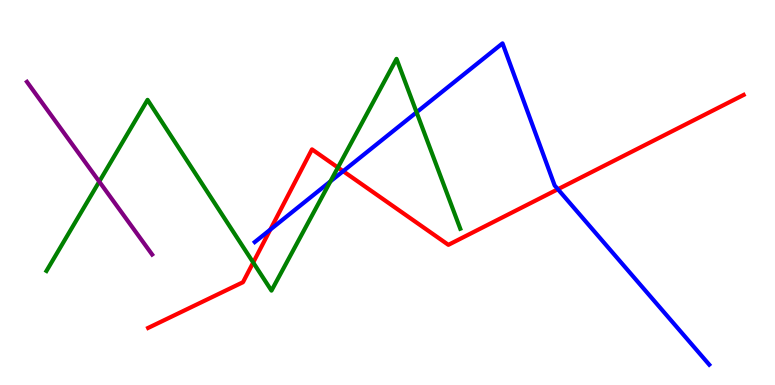[{'lines': ['blue', 'red'], 'intersections': [{'x': 3.49, 'y': 4.04}, {'x': 4.43, 'y': 5.55}, {'x': 7.2, 'y': 5.08}]}, {'lines': ['green', 'red'], 'intersections': [{'x': 3.27, 'y': 3.18}, {'x': 4.36, 'y': 5.65}]}, {'lines': ['purple', 'red'], 'intersections': []}, {'lines': ['blue', 'green'], 'intersections': [{'x': 4.26, 'y': 5.29}, {'x': 5.38, 'y': 7.08}]}, {'lines': ['blue', 'purple'], 'intersections': []}, {'lines': ['green', 'purple'], 'intersections': [{'x': 1.28, 'y': 5.28}]}]